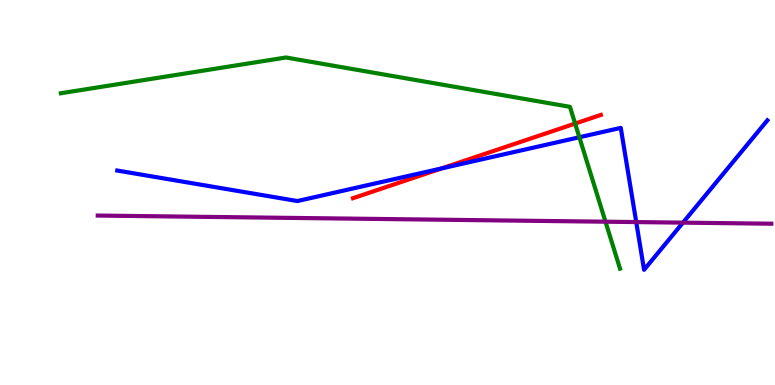[{'lines': ['blue', 'red'], 'intersections': [{'x': 5.7, 'y': 5.63}]}, {'lines': ['green', 'red'], 'intersections': [{'x': 7.42, 'y': 6.79}]}, {'lines': ['purple', 'red'], 'intersections': []}, {'lines': ['blue', 'green'], 'intersections': [{'x': 7.48, 'y': 6.44}]}, {'lines': ['blue', 'purple'], 'intersections': [{'x': 8.21, 'y': 4.23}, {'x': 8.81, 'y': 4.22}]}, {'lines': ['green', 'purple'], 'intersections': [{'x': 7.81, 'y': 4.24}]}]